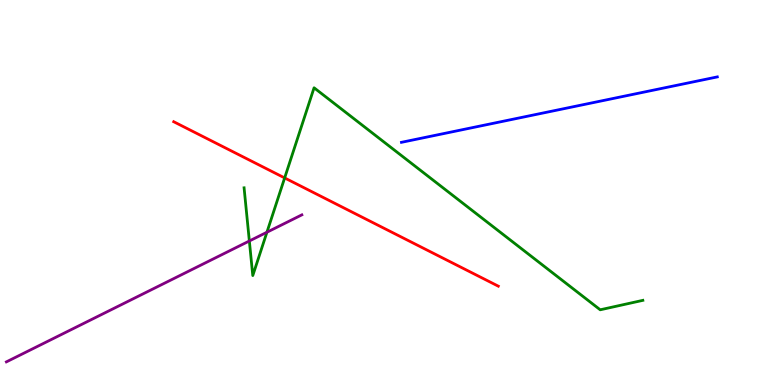[{'lines': ['blue', 'red'], 'intersections': []}, {'lines': ['green', 'red'], 'intersections': [{'x': 3.67, 'y': 5.38}]}, {'lines': ['purple', 'red'], 'intersections': []}, {'lines': ['blue', 'green'], 'intersections': []}, {'lines': ['blue', 'purple'], 'intersections': []}, {'lines': ['green', 'purple'], 'intersections': [{'x': 3.22, 'y': 3.74}, {'x': 3.44, 'y': 3.97}]}]